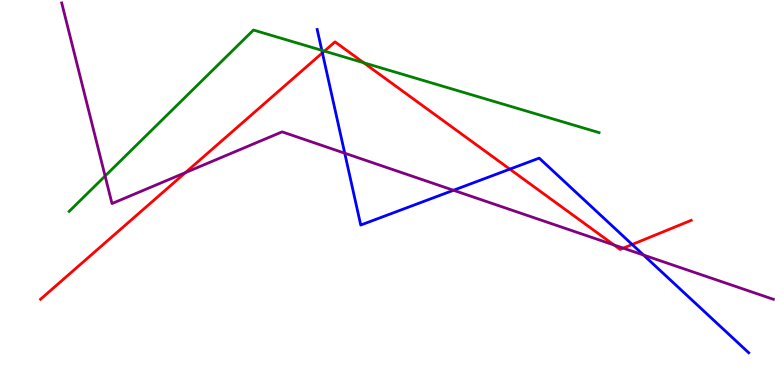[{'lines': ['blue', 'red'], 'intersections': [{'x': 4.16, 'y': 8.63}, {'x': 6.58, 'y': 5.61}, {'x': 8.16, 'y': 3.65}]}, {'lines': ['green', 'red'], 'intersections': [{'x': 4.19, 'y': 8.67}, {'x': 4.69, 'y': 8.37}]}, {'lines': ['purple', 'red'], 'intersections': [{'x': 2.39, 'y': 5.52}, {'x': 7.92, 'y': 3.64}, {'x': 8.04, 'y': 3.56}]}, {'lines': ['blue', 'green'], 'intersections': [{'x': 4.15, 'y': 8.69}]}, {'lines': ['blue', 'purple'], 'intersections': [{'x': 4.45, 'y': 6.02}, {'x': 5.85, 'y': 5.06}, {'x': 8.3, 'y': 3.38}]}, {'lines': ['green', 'purple'], 'intersections': [{'x': 1.36, 'y': 5.43}]}]